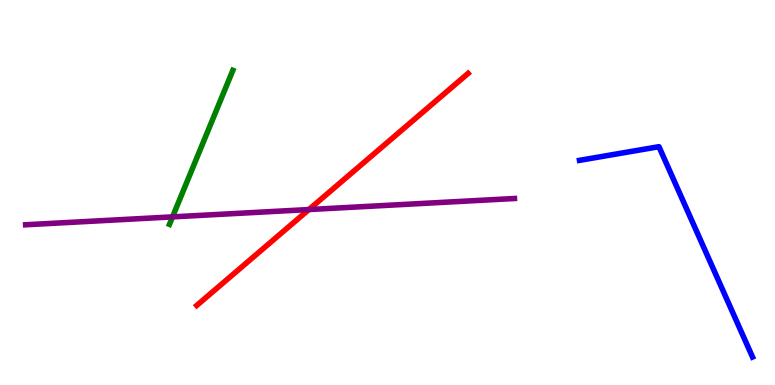[{'lines': ['blue', 'red'], 'intersections': []}, {'lines': ['green', 'red'], 'intersections': []}, {'lines': ['purple', 'red'], 'intersections': [{'x': 3.99, 'y': 4.56}]}, {'lines': ['blue', 'green'], 'intersections': []}, {'lines': ['blue', 'purple'], 'intersections': []}, {'lines': ['green', 'purple'], 'intersections': [{'x': 2.23, 'y': 4.37}]}]